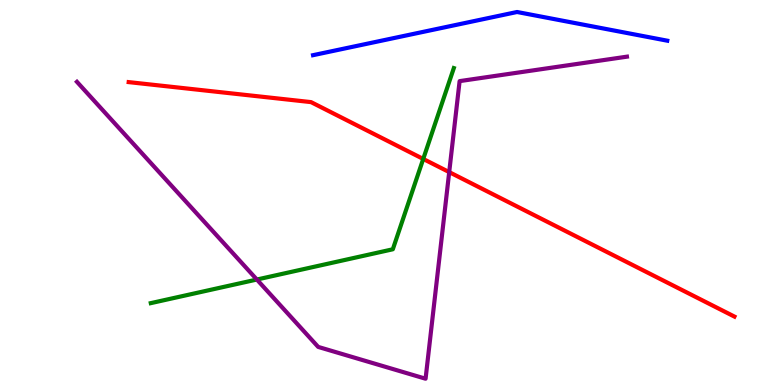[{'lines': ['blue', 'red'], 'intersections': []}, {'lines': ['green', 'red'], 'intersections': [{'x': 5.46, 'y': 5.87}]}, {'lines': ['purple', 'red'], 'intersections': [{'x': 5.8, 'y': 5.53}]}, {'lines': ['blue', 'green'], 'intersections': []}, {'lines': ['blue', 'purple'], 'intersections': []}, {'lines': ['green', 'purple'], 'intersections': [{'x': 3.31, 'y': 2.74}]}]